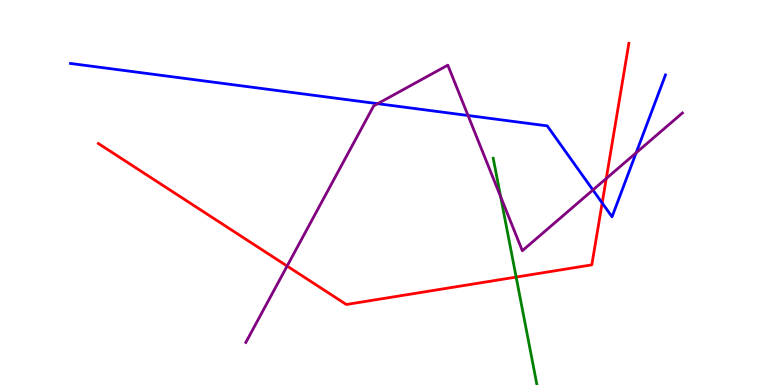[{'lines': ['blue', 'red'], 'intersections': [{'x': 7.77, 'y': 4.73}]}, {'lines': ['green', 'red'], 'intersections': [{'x': 6.66, 'y': 2.8}]}, {'lines': ['purple', 'red'], 'intersections': [{'x': 3.7, 'y': 3.09}, {'x': 7.82, 'y': 5.36}]}, {'lines': ['blue', 'green'], 'intersections': []}, {'lines': ['blue', 'purple'], 'intersections': [{'x': 4.87, 'y': 7.31}, {'x': 6.04, 'y': 7.0}, {'x': 7.65, 'y': 5.07}, {'x': 8.21, 'y': 6.03}]}, {'lines': ['green', 'purple'], 'intersections': [{'x': 6.46, 'y': 4.89}]}]